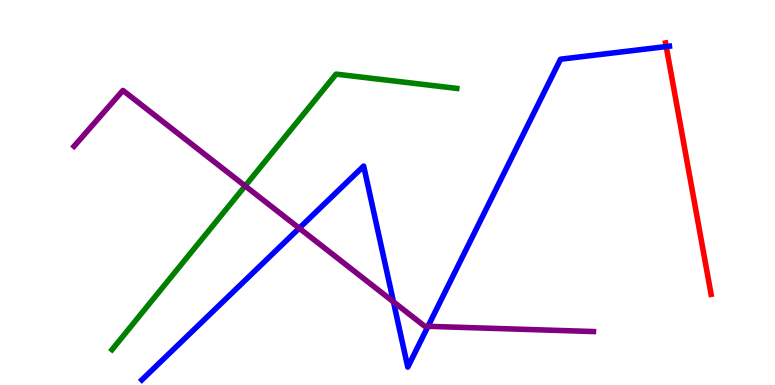[{'lines': ['blue', 'red'], 'intersections': [{'x': 8.6, 'y': 8.79}]}, {'lines': ['green', 'red'], 'intersections': []}, {'lines': ['purple', 'red'], 'intersections': []}, {'lines': ['blue', 'green'], 'intersections': []}, {'lines': ['blue', 'purple'], 'intersections': [{'x': 3.86, 'y': 4.07}, {'x': 5.08, 'y': 2.16}, {'x': 5.52, 'y': 1.52}]}, {'lines': ['green', 'purple'], 'intersections': [{'x': 3.16, 'y': 5.17}]}]